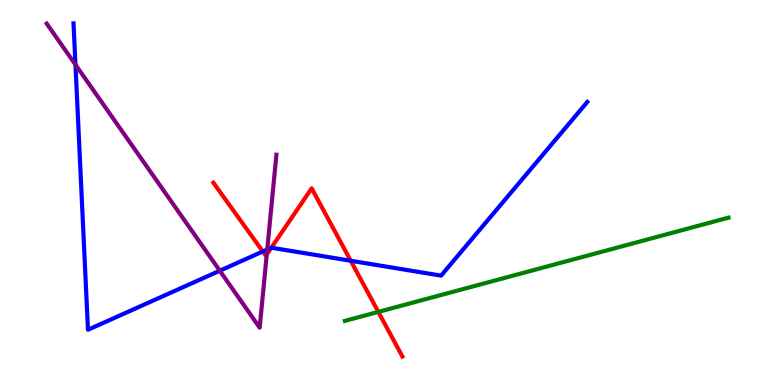[{'lines': ['blue', 'red'], 'intersections': [{'x': 3.39, 'y': 3.47}, {'x': 3.5, 'y': 3.57}, {'x': 4.53, 'y': 3.23}]}, {'lines': ['green', 'red'], 'intersections': [{'x': 4.88, 'y': 1.9}]}, {'lines': ['purple', 'red'], 'intersections': [{'x': 3.44, 'y': 3.39}]}, {'lines': ['blue', 'green'], 'intersections': []}, {'lines': ['blue', 'purple'], 'intersections': [{'x': 0.974, 'y': 8.32}, {'x': 2.84, 'y': 2.97}, {'x': 3.45, 'y': 3.52}]}, {'lines': ['green', 'purple'], 'intersections': []}]